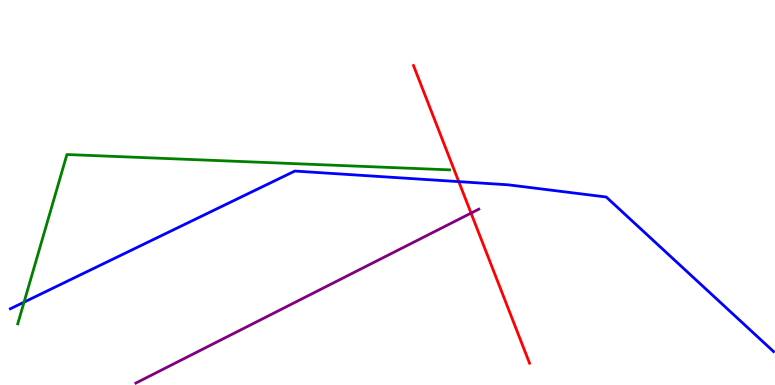[{'lines': ['blue', 'red'], 'intersections': [{'x': 5.92, 'y': 5.28}]}, {'lines': ['green', 'red'], 'intersections': []}, {'lines': ['purple', 'red'], 'intersections': [{'x': 6.08, 'y': 4.46}]}, {'lines': ['blue', 'green'], 'intersections': [{'x': 0.31, 'y': 2.15}]}, {'lines': ['blue', 'purple'], 'intersections': []}, {'lines': ['green', 'purple'], 'intersections': []}]